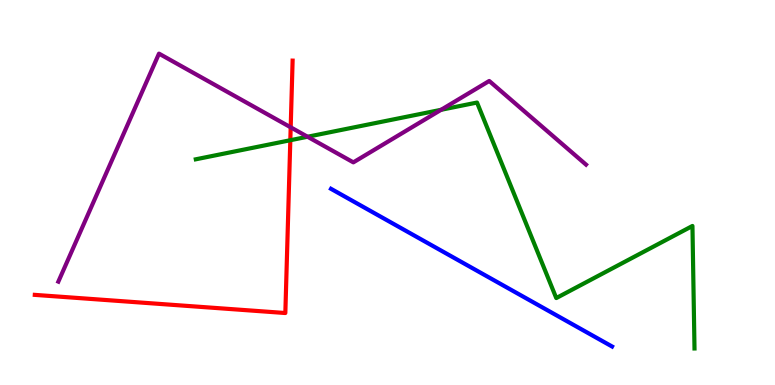[{'lines': ['blue', 'red'], 'intersections': []}, {'lines': ['green', 'red'], 'intersections': [{'x': 3.75, 'y': 6.36}]}, {'lines': ['purple', 'red'], 'intersections': [{'x': 3.75, 'y': 6.69}]}, {'lines': ['blue', 'green'], 'intersections': []}, {'lines': ['blue', 'purple'], 'intersections': []}, {'lines': ['green', 'purple'], 'intersections': [{'x': 3.97, 'y': 6.45}, {'x': 5.69, 'y': 7.15}]}]